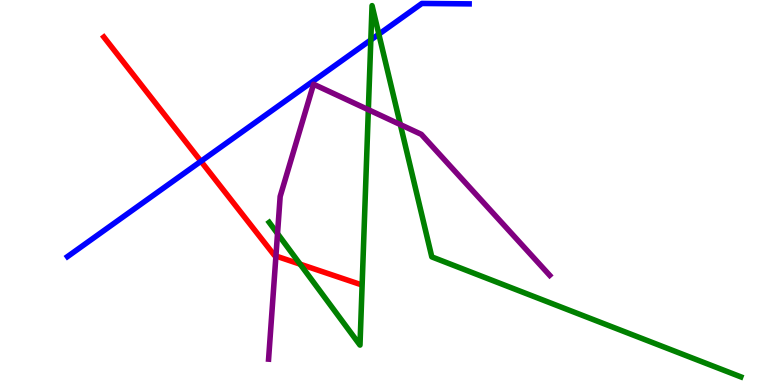[{'lines': ['blue', 'red'], 'intersections': [{'x': 2.59, 'y': 5.81}]}, {'lines': ['green', 'red'], 'intersections': [{'x': 3.87, 'y': 3.14}]}, {'lines': ['purple', 'red'], 'intersections': [{'x': 3.56, 'y': 3.35}]}, {'lines': ['blue', 'green'], 'intersections': [{'x': 4.78, 'y': 8.96}, {'x': 4.89, 'y': 9.11}]}, {'lines': ['blue', 'purple'], 'intersections': []}, {'lines': ['green', 'purple'], 'intersections': [{'x': 3.58, 'y': 3.93}, {'x': 4.75, 'y': 7.15}, {'x': 5.17, 'y': 6.76}]}]